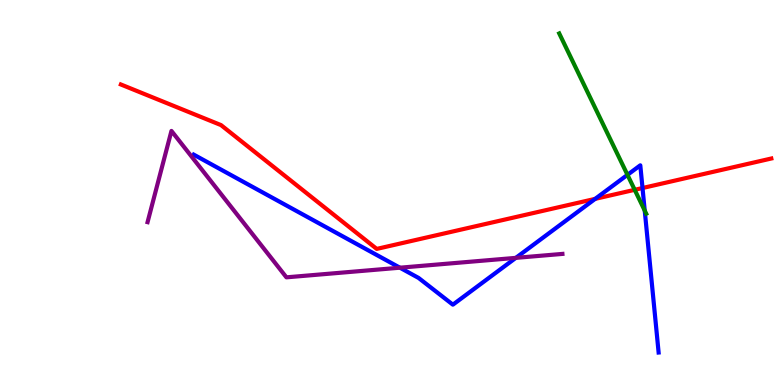[{'lines': ['blue', 'red'], 'intersections': [{'x': 7.68, 'y': 4.83}, {'x': 8.29, 'y': 5.12}]}, {'lines': ['green', 'red'], 'intersections': [{'x': 8.19, 'y': 5.07}]}, {'lines': ['purple', 'red'], 'intersections': []}, {'lines': ['blue', 'green'], 'intersections': [{'x': 8.1, 'y': 5.46}, {'x': 8.32, 'y': 4.53}]}, {'lines': ['blue', 'purple'], 'intersections': [{'x': 5.16, 'y': 3.05}, {'x': 6.66, 'y': 3.3}]}, {'lines': ['green', 'purple'], 'intersections': []}]